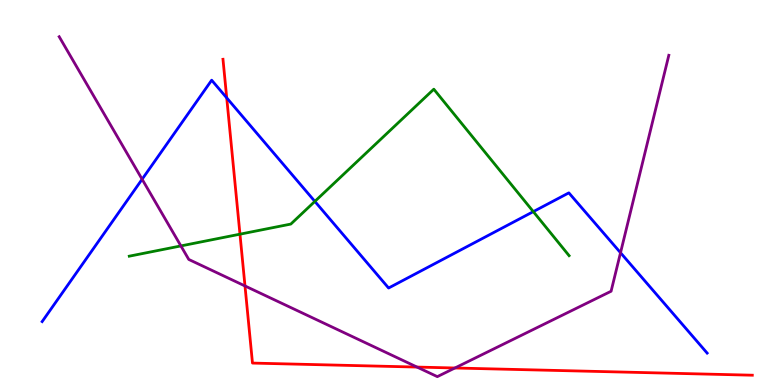[{'lines': ['blue', 'red'], 'intersections': [{'x': 2.93, 'y': 7.46}]}, {'lines': ['green', 'red'], 'intersections': [{'x': 3.1, 'y': 3.92}]}, {'lines': ['purple', 'red'], 'intersections': [{'x': 3.16, 'y': 2.57}, {'x': 5.38, 'y': 0.466}, {'x': 5.87, 'y': 0.442}]}, {'lines': ['blue', 'green'], 'intersections': [{'x': 4.06, 'y': 4.77}, {'x': 6.88, 'y': 4.5}]}, {'lines': ['blue', 'purple'], 'intersections': [{'x': 1.83, 'y': 5.34}, {'x': 8.01, 'y': 3.44}]}, {'lines': ['green', 'purple'], 'intersections': [{'x': 2.33, 'y': 3.61}]}]